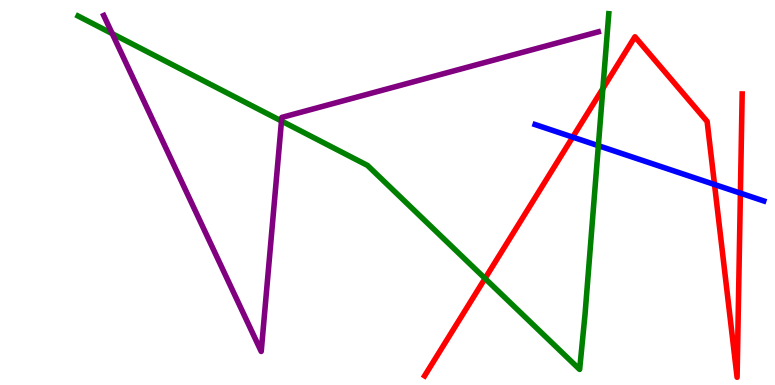[{'lines': ['blue', 'red'], 'intersections': [{'x': 7.39, 'y': 6.44}, {'x': 9.22, 'y': 5.21}, {'x': 9.55, 'y': 4.98}]}, {'lines': ['green', 'red'], 'intersections': [{'x': 6.26, 'y': 2.77}, {'x': 7.78, 'y': 7.7}]}, {'lines': ['purple', 'red'], 'intersections': []}, {'lines': ['blue', 'green'], 'intersections': [{'x': 7.72, 'y': 6.22}]}, {'lines': ['blue', 'purple'], 'intersections': []}, {'lines': ['green', 'purple'], 'intersections': [{'x': 1.45, 'y': 9.13}, {'x': 3.63, 'y': 6.86}]}]